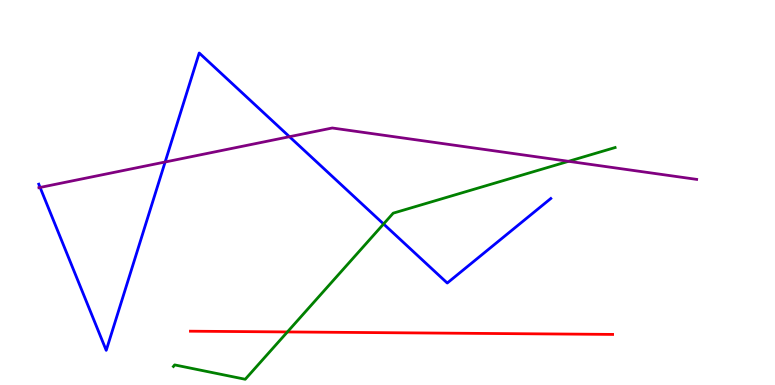[{'lines': ['blue', 'red'], 'intersections': []}, {'lines': ['green', 'red'], 'intersections': [{'x': 3.71, 'y': 1.38}]}, {'lines': ['purple', 'red'], 'intersections': []}, {'lines': ['blue', 'green'], 'intersections': [{'x': 4.95, 'y': 4.18}]}, {'lines': ['blue', 'purple'], 'intersections': [{'x': 0.517, 'y': 5.13}, {'x': 2.13, 'y': 5.79}, {'x': 3.74, 'y': 6.45}]}, {'lines': ['green', 'purple'], 'intersections': [{'x': 7.34, 'y': 5.81}]}]